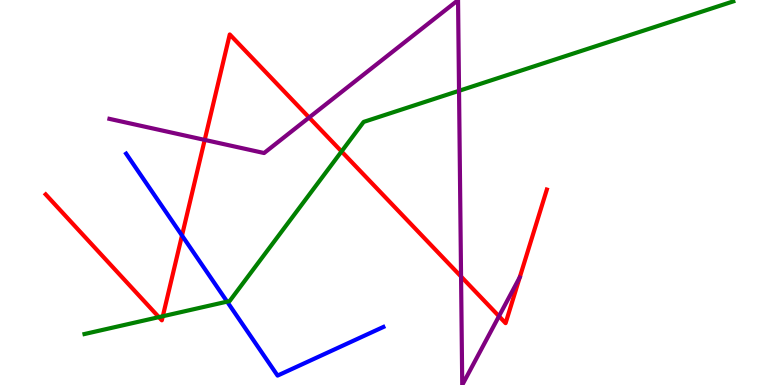[{'lines': ['blue', 'red'], 'intersections': [{'x': 2.35, 'y': 3.88}]}, {'lines': ['green', 'red'], 'intersections': [{'x': 2.05, 'y': 1.76}, {'x': 2.1, 'y': 1.79}, {'x': 4.41, 'y': 6.07}]}, {'lines': ['purple', 'red'], 'intersections': [{'x': 2.64, 'y': 6.37}, {'x': 3.99, 'y': 6.95}, {'x': 5.95, 'y': 2.82}, {'x': 6.44, 'y': 1.79}]}, {'lines': ['blue', 'green'], 'intersections': [{'x': 2.93, 'y': 2.17}]}, {'lines': ['blue', 'purple'], 'intersections': []}, {'lines': ['green', 'purple'], 'intersections': [{'x': 5.92, 'y': 7.64}]}]